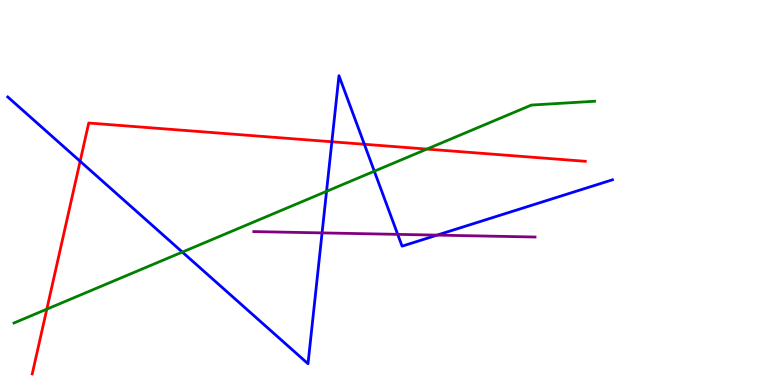[{'lines': ['blue', 'red'], 'intersections': [{'x': 1.03, 'y': 5.81}, {'x': 4.28, 'y': 6.32}, {'x': 4.7, 'y': 6.25}]}, {'lines': ['green', 'red'], 'intersections': [{'x': 0.604, 'y': 1.97}, {'x': 5.51, 'y': 6.13}]}, {'lines': ['purple', 'red'], 'intersections': []}, {'lines': ['blue', 'green'], 'intersections': [{'x': 2.35, 'y': 3.45}, {'x': 4.21, 'y': 5.03}, {'x': 4.83, 'y': 5.55}]}, {'lines': ['blue', 'purple'], 'intersections': [{'x': 4.16, 'y': 3.95}, {'x': 5.13, 'y': 3.91}, {'x': 5.64, 'y': 3.89}]}, {'lines': ['green', 'purple'], 'intersections': []}]